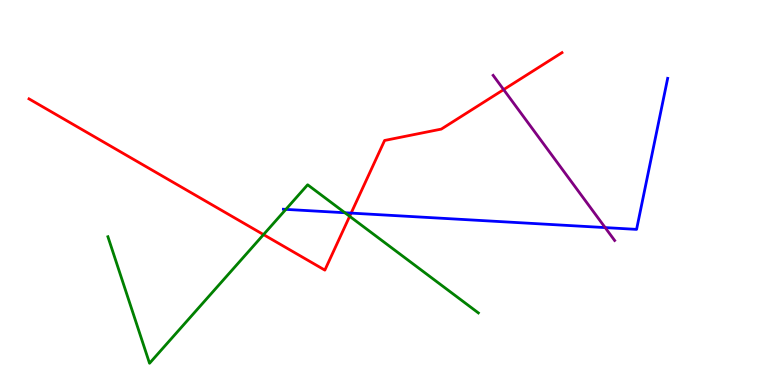[{'lines': ['blue', 'red'], 'intersections': [{'x': 4.53, 'y': 4.46}]}, {'lines': ['green', 'red'], 'intersections': [{'x': 3.4, 'y': 3.91}, {'x': 4.51, 'y': 4.38}]}, {'lines': ['purple', 'red'], 'intersections': [{'x': 6.5, 'y': 7.67}]}, {'lines': ['blue', 'green'], 'intersections': [{'x': 3.69, 'y': 4.56}, {'x': 4.45, 'y': 4.47}]}, {'lines': ['blue', 'purple'], 'intersections': [{'x': 7.81, 'y': 4.09}]}, {'lines': ['green', 'purple'], 'intersections': []}]